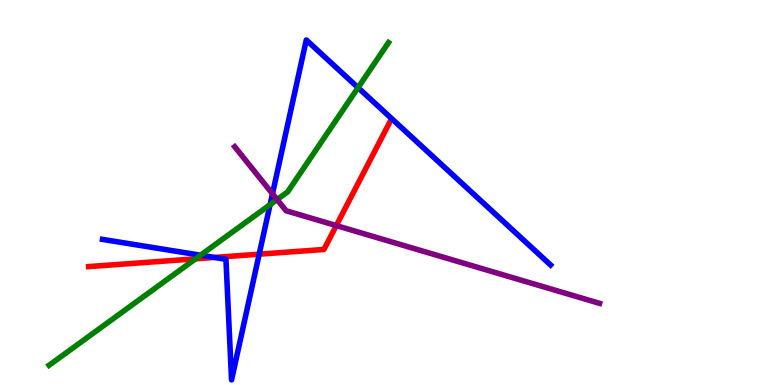[{'lines': ['blue', 'red'], 'intersections': [{'x': 2.77, 'y': 3.31}, {'x': 3.34, 'y': 3.4}]}, {'lines': ['green', 'red'], 'intersections': [{'x': 2.52, 'y': 3.28}]}, {'lines': ['purple', 'red'], 'intersections': [{'x': 4.34, 'y': 4.14}]}, {'lines': ['blue', 'green'], 'intersections': [{'x': 2.59, 'y': 3.37}, {'x': 3.48, 'y': 4.68}, {'x': 4.62, 'y': 7.72}]}, {'lines': ['blue', 'purple'], 'intersections': [{'x': 3.52, 'y': 4.97}]}, {'lines': ['green', 'purple'], 'intersections': [{'x': 3.58, 'y': 4.82}]}]